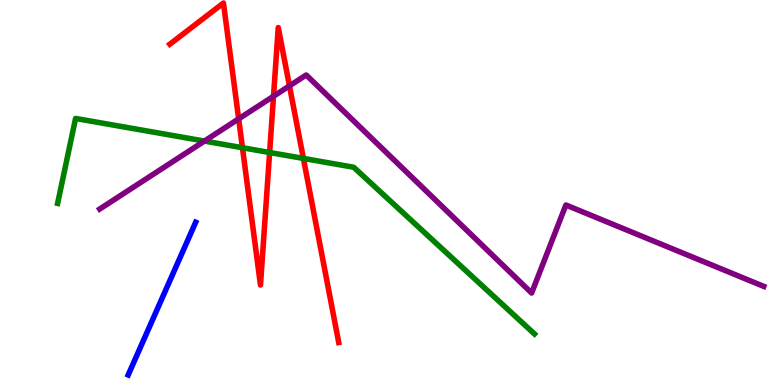[{'lines': ['blue', 'red'], 'intersections': []}, {'lines': ['green', 'red'], 'intersections': [{'x': 3.13, 'y': 6.16}, {'x': 3.48, 'y': 6.04}, {'x': 3.91, 'y': 5.89}]}, {'lines': ['purple', 'red'], 'intersections': [{'x': 3.08, 'y': 6.91}, {'x': 3.53, 'y': 7.5}, {'x': 3.73, 'y': 7.77}]}, {'lines': ['blue', 'green'], 'intersections': []}, {'lines': ['blue', 'purple'], 'intersections': []}, {'lines': ['green', 'purple'], 'intersections': [{'x': 2.64, 'y': 6.34}]}]